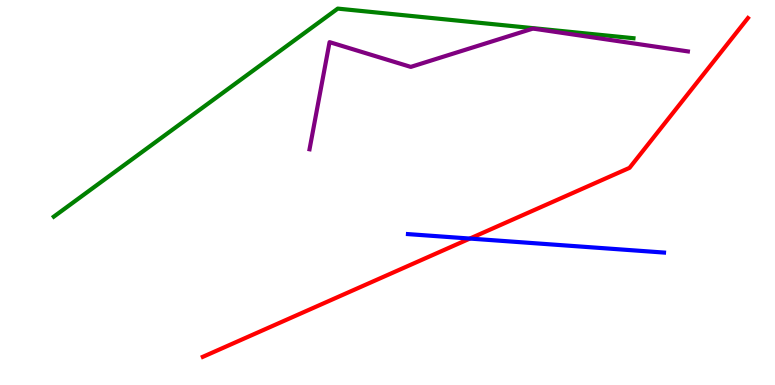[{'lines': ['blue', 'red'], 'intersections': [{'x': 6.06, 'y': 3.8}]}, {'lines': ['green', 'red'], 'intersections': []}, {'lines': ['purple', 'red'], 'intersections': []}, {'lines': ['blue', 'green'], 'intersections': []}, {'lines': ['blue', 'purple'], 'intersections': []}, {'lines': ['green', 'purple'], 'intersections': []}]